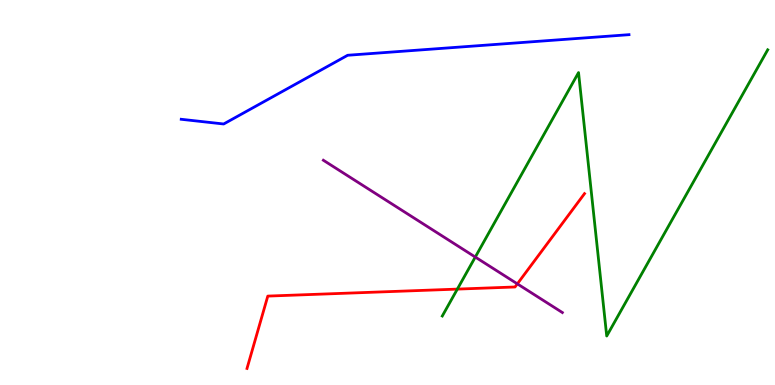[{'lines': ['blue', 'red'], 'intersections': []}, {'lines': ['green', 'red'], 'intersections': [{'x': 5.9, 'y': 2.49}]}, {'lines': ['purple', 'red'], 'intersections': [{'x': 6.68, 'y': 2.63}]}, {'lines': ['blue', 'green'], 'intersections': []}, {'lines': ['blue', 'purple'], 'intersections': []}, {'lines': ['green', 'purple'], 'intersections': [{'x': 6.13, 'y': 3.32}]}]